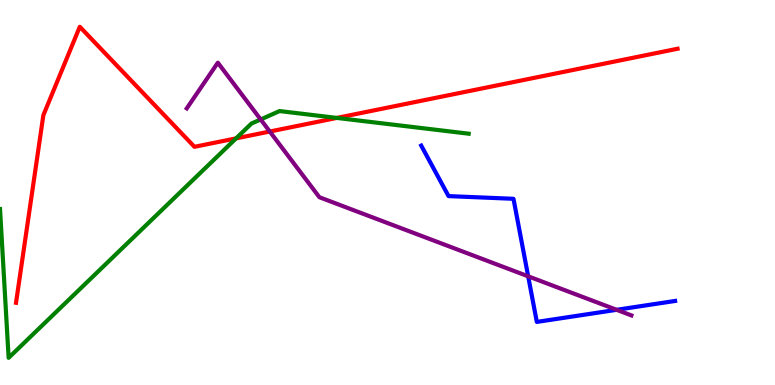[{'lines': ['blue', 'red'], 'intersections': []}, {'lines': ['green', 'red'], 'intersections': [{'x': 3.05, 'y': 6.41}, {'x': 4.35, 'y': 6.94}]}, {'lines': ['purple', 'red'], 'intersections': [{'x': 3.48, 'y': 6.58}]}, {'lines': ['blue', 'green'], 'intersections': []}, {'lines': ['blue', 'purple'], 'intersections': [{'x': 6.82, 'y': 2.82}, {'x': 7.96, 'y': 1.95}]}, {'lines': ['green', 'purple'], 'intersections': [{'x': 3.36, 'y': 6.9}]}]